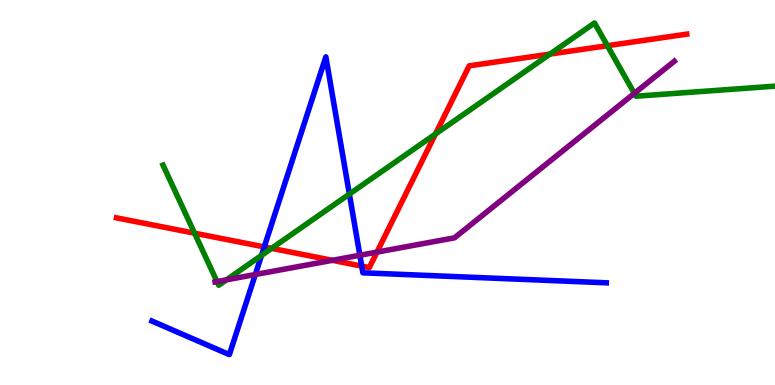[{'lines': ['blue', 'red'], 'intersections': [{'x': 3.41, 'y': 3.59}, {'x': 4.67, 'y': 3.09}]}, {'lines': ['green', 'red'], 'intersections': [{'x': 2.51, 'y': 3.94}, {'x': 3.5, 'y': 3.55}, {'x': 5.62, 'y': 6.52}, {'x': 7.1, 'y': 8.6}, {'x': 7.84, 'y': 8.81}]}, {'lines': ['purple', 'red'], 'intersections': [{'x': 4.29, 'y': 3.24}, {'x': 4.86, 'y': 3.45}]}, {'lines': ['blue', 'green'], 'intersections': [{'x': 3.37, 'y': 3.37}, {'x': 4.51, 'y': 4.96}]}, {'lines': ['blue', 'purple'], 'intersections': [{'x': 3.29, 'y': 2.87}, {'x': 4.64, 'y': 3.37}]}, {'lines': ['green', 'purple'], 'intersections': [{'x': 2.8, 'y': 2.69}, {'x': 2.92, 'y': 2.73}, {'x': 8.19, 'y': 7.58}]}]